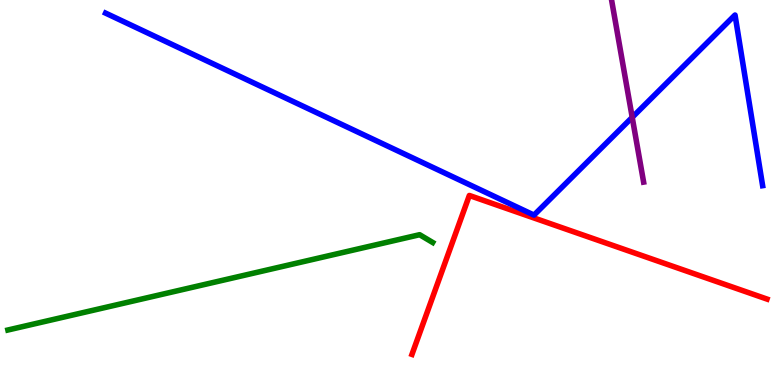[{'lines': ['blue', 'red'], 'intersections': []}, {'lines': ['green', 'red'], 'intersections': []}, {'lines': ['purple', 'red'], 'intersections': []}, {'lines': ['blue', 'green'], 'intersections': []}, {'lines': ['blue', 'purple'], 'intersections': [{'x': 8.16, 'y': 6.95}]}, {'lines': ['green', 'purple'], 'intersections': []}]